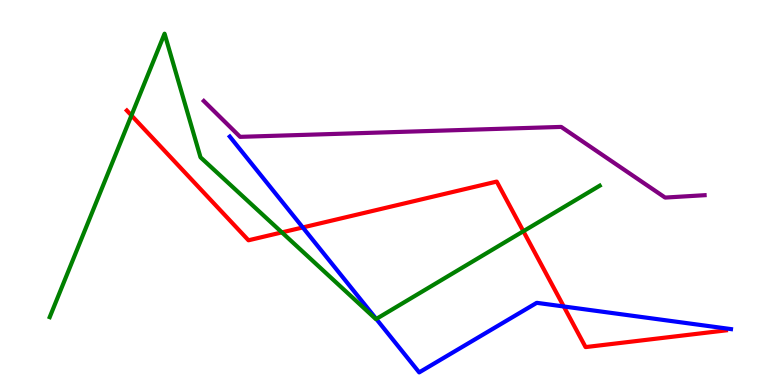[{'lines': ['blue', 'red'], 'intersections': [{'x': 3.91, 'y': 4.09}, {'x': 7.27, 'y': 2.04}]}, {'lines': ['green', 'red'], 'intersections': [{'x': 1.7, 'y': 7.0}, {'x': 3.64, 'y': 3.96}, {'x': 6.75, 'y': 3.99}]}, {'lines': ['purple', 'red'], 'intersections': []}, {'lines': ['blue', 'green'], 'intersections': [{'x': 4.86, 'y': 1.72}]}, {'lines': ['blue', 'purple'], 'intersections': []}, {'lines': ['green', 'purple'], 'intersections': []}]